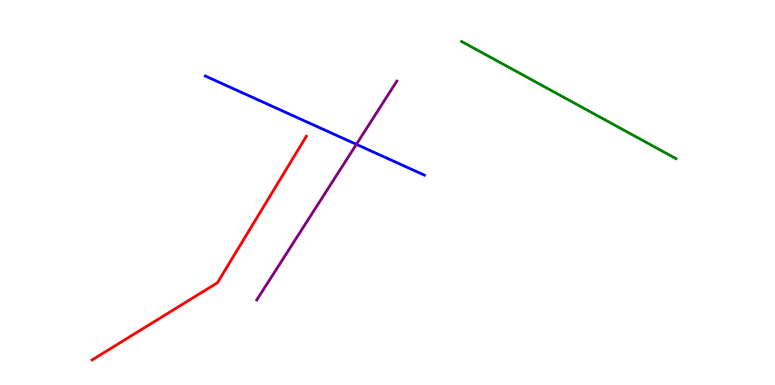[{'lines': ['blue', 'red'], 'intersections': []}, {'lines': ['green', 'red'], 'intersections': []}, {'lines': ['purple', 'red'], 'intersections': []}, {'lines': ['blue', 'green'], 'intersections': []}, {'lines': ['blue', 'purple'], 'intersections': [{'x': 4.6, 'y': 6.25}]}, {'lines': ['green', 'purple'], 'intersections': []}]